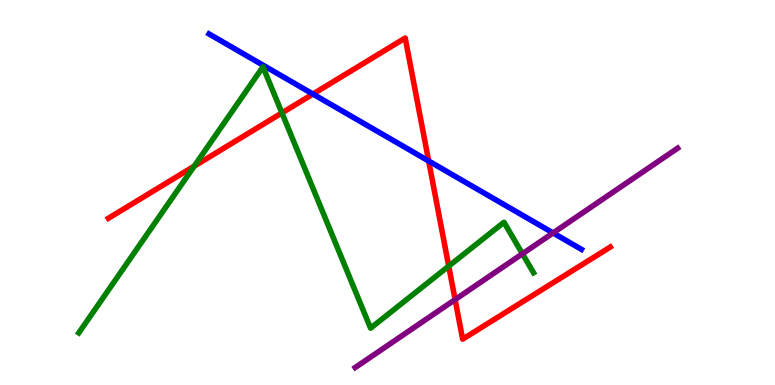[{'lines': ['blue', 'red'], 'intersections': [{'x': 4.04, 'y': 7.56}, {'x': 5.53, 'y': 5.82}]}, {'lines': ['green', 'red'], 'intersections': [{'x': 2.51, 'y': 5.68}, {'x': 3.64, 'y': 7.07}, {'x': 5.79, 'y': 3.09}]}, {'lines': ['purple', 'red'], 'intersections': [{'x': 5.87, 'y': 2.22}]}, {'lines': ['blue', 'green'], 'intersections': []}, {'lines': ['blue', 'purple'], 'intersections': [{'x': 7.14, 'y': 3.95}]}, {'lines': ['green', 'purple'], 'intersections': [{'x': 6.74, 'y': 3.41}]}]